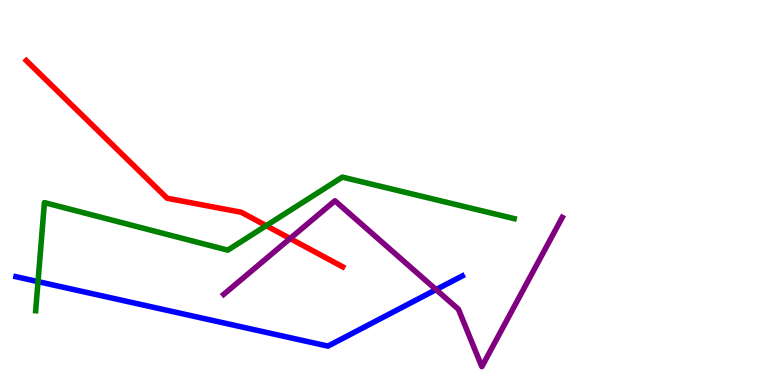[{'lines': ['blue', 'red'], 'intersections': []}, {'lines': ['green', 'red'], 'intersections': [{'x': 3.43, 'y': 4.14}]}, {'lines': ['purple', 'red'], 'intersections': [{'x': 3.74, 'y': 3.8}]}, {'lines': ['blue', 'green'], 'intersections': [{'x': 0.491, 'y': 2.69}]}, {'lines': ['blue', 'purple'], 'intersections': [{'x': 5.63, 'y': 2.48}]}, {'lines': ['green', 'purple'], 'intersections': []}]